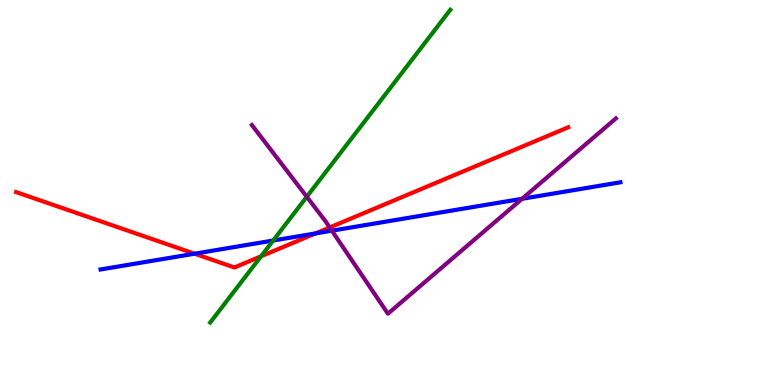[{'lines': ['blue', 'red'], 'intersections': [{'x': 2.51, 'y': 3.41}, {'x': 4.07, 'y': 3.94}]}, {'lines': ['green', 'red'], 'intersections': [{'x': 3.37, 'y': 3.34}]}, {'lines': ['purple', 'red'], 'intersections': [{'x': 4.25, 'y': 4.09}]}, {'lines': ['blue', 'green'], 'intersections': [{'x': 3.52, 'y': 3.75}]}, {'lines': ['blue', 'purple'], 'intersections': [{'x': 4.28, 'y': 4.01}, {'x': 6.74, 'y': 4.84}]}, {'lines': ['green', 'purple'], 'intersections': [{'x': 3.96, 'y': 4.89}]}]